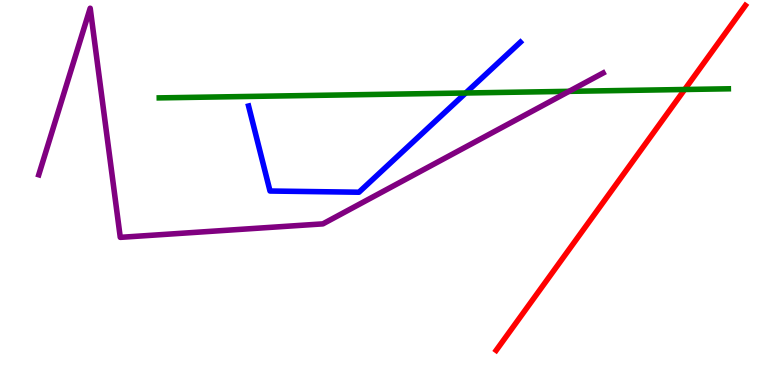[{'lines': ['blue', 'red'], 'intersections': []}, {'lines': ['green', 'red'], 'intersections': [{'x': 8.83, 'y': 7.68}]}, {'lines': ['purple', 'red'], 'intersections': []}, {'lines': ['blue', 'green'], 'intersections': [{'x': 6.01, 'y': 7.58}]}, {'lines': ['blue', 'purple'], 'intersections': []}, {'lines': ['green', 'purple'], 'intersections': [{'x': 7.34, 'y': 7.63}]}]